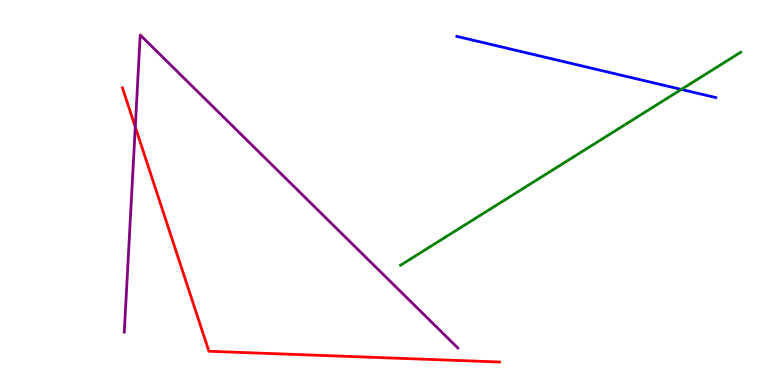[{'lines': ['blue', 'red'], 'intersections': []}, {'lines': ['green', 'red'], 'intersections': []}, {'lines': ['purple', 'red'], 'intersections': [{'x': 1.75, 'y': 6.7}]}, {'lines': ['blue', 'green'], 'intersections': [{'x': 8.79, 'y': 7.68}]}, {'lines': ['blue', 'purple'], 'intersections': []}, {'lines': ['green', 'purple'], 'intersections': []}]